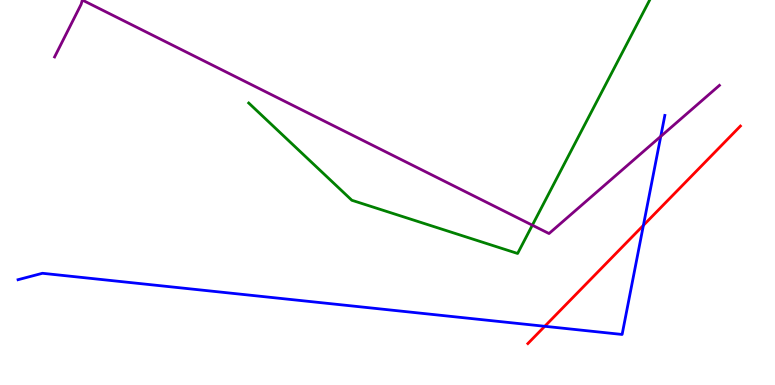[{'lines': ['blue', 'red'], 'intersections': [{'x': 7.03, 'y': 1.52}, {'x': 8.3, 'y': 4.15}]}, {'lines': ['green', 'red'], 'intersections': []}, {'lines': ['purple', 'red'], 'intersections': []}, {'lines': ['blue', 'green'], 'intersections': []}, {'lines': ['blue', 'purple'], 'intersections': [{'x': 8.53, 'y': 6.46}]}, {'lines': ['green', 'purple'], 'intersections': [{'x': 6.87, 'y': 4.15}]}]